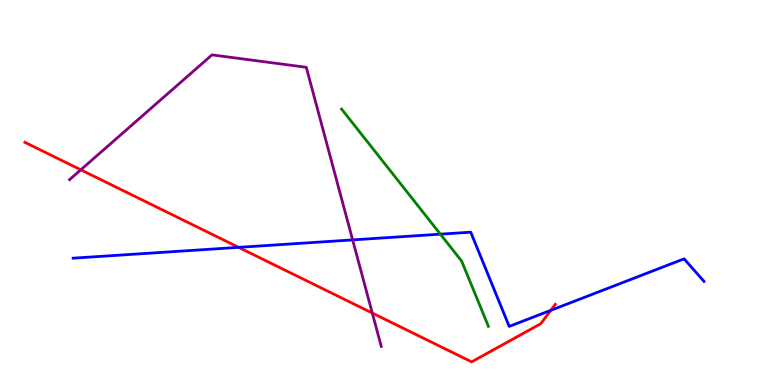[{'lines': ['blue', 'red'], 'intersections': [{'x': 3.08, 'y': 3.58}, {'x': 7.11, 'y': 1.94}]}, {'lines': ['green', 'red'], 'intersections': []}, {'lines': ['purple', 'red'], 'intersections': [{'x': 1.04, 'y': 5.59}, {'x': 4.8, 'y': 1.87}]}, {'lines': ['blue', 'green'], 'intersections': [{'x': 5.68, 'y': 3.92}]}, {'lines': ['blue', 'purple'], 'intersections': [{'x': 4.55, 'y': 3.77}]}, {'lines': ['green', 'purple'], 'intersections': []}]